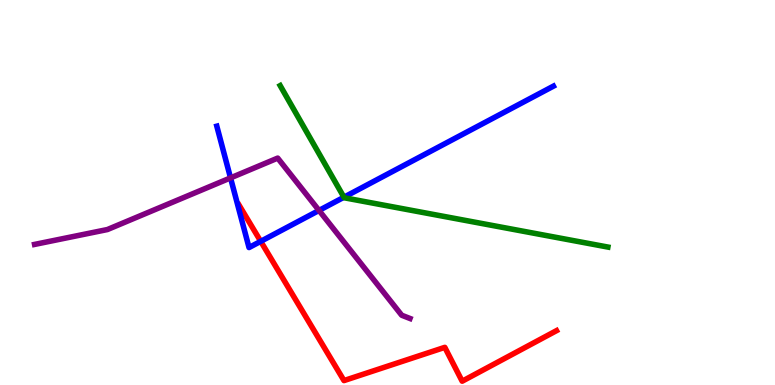[{'lines': ['blue', 'red'], 'intersections': [{'x': 3.36, 'y': 3.73}]}, {'lines': ['green', 'red'], 'intersections': []}, {'lines': ['purple', 'red'], 'intersections': []}, {'lines': ['blue', 'green'], 'intersections': [{'x': 4.44, 'y': 4.88}]}, {'lines': ['blue', 'purple'], 'intersections': [{'x': 2.97, 'y': 5.38}, {'x': 4.12, 'y': 4.53}]}, {'lines': ['green', 'purple'], 'intersections': []}]